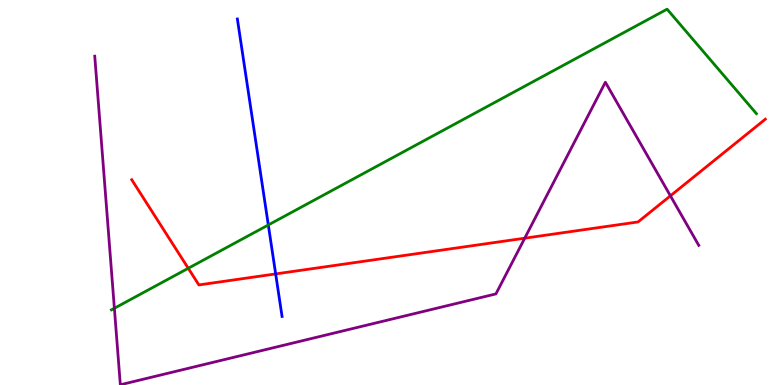[{'lines': ['blue', 'red'], 'intersections': [{'x': 3.56, 'y': 2.89}]}, {'lines': ['green', 'red'], 'intersections': [{'x': 2.43, 'y': 3.03}]}, {'lines': ['purple', 'red'], 'intersections': [{'x': 6.77, 'y': 3.81}, {'x': 8.65, 'y': 4.91}]}, {'lines': ['blue', 'green'], 'intersections': [{'x': 3.46, 'y': 4.16}]}, {'lines': ['blue', 'purple'], 'intersections': []}, {'lines': ['green', 'purple'], 'intersections': [{'x': 1.48, 'y': 1.99}]}]